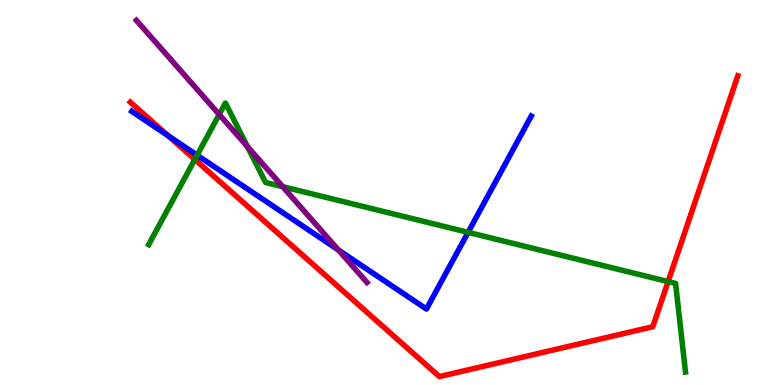[{'lines': ['blue', 'red'], 'intersections': [{'x': 2.17, 'y': 6.48}]}, {'lines': ['green', 'red'], 'intersections': [{'x': 2.51, 'y': 5.86}, {'x': 8.62, 'y': 2.69}]}, {'lines': ['purple', 'red'], 'intersections': []}, {'lines': ['blue', 'green'], 'intersections': [{'x': 2.54, 'y': 5.97}, {'x': 6.04, 'y': 3.97}]}, {'lines': ['blue', 'purple'], 'intersections': [{'x': 4.37, 'y': 3.51}]}, {'lines': ['green', 'purple'], 'intersections': [{'x': 2.83, 'y': 7.03}, {'x': 3.19, 'y': 6.19}, {'x': 3.65, 'y': 5.15}]}]